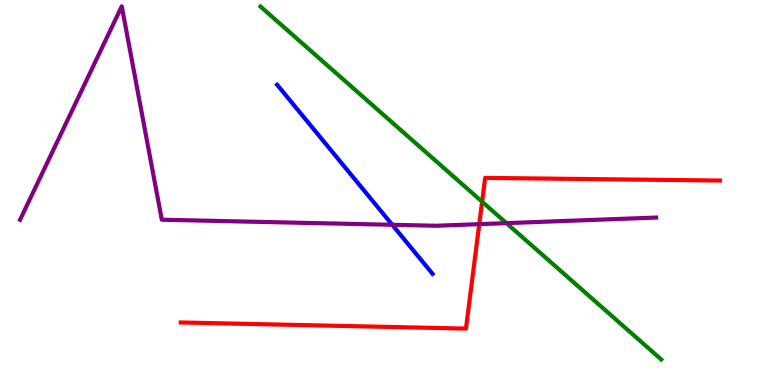[{'lines': ['blue', 'red'], 'intersections': []}, {'lines': ['green', 'red'], 'intersections': [{'x': 6.22, 'y': 4.76}]}, {'lines': ['purple', 'red'], 'intersections': [{'x': 6.18, 'y': 4.18}]}, {'lines': ['blue', 'green'], 'intersections': []}, {'lines': ['blue', 'purple'], 'intersections': [{'x': 5.06, 'y': 4.16}]}, {'lines': ['green', 'purple'], 'intersections': [{'x': 6.53, 'y': 4.2}]}]